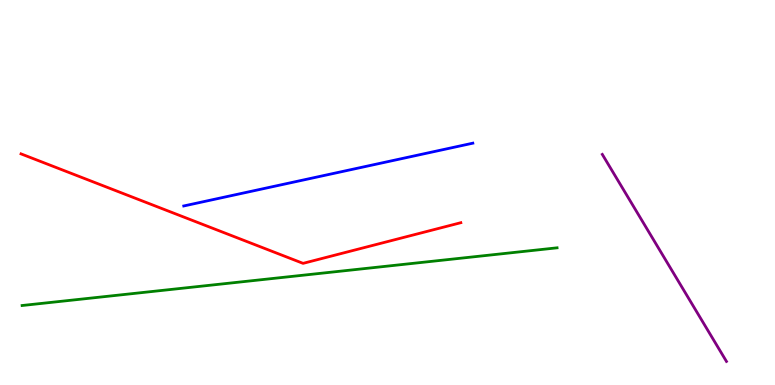[{'lines': ['blue', 'red'], 'intersections': []}, {'lines': ['green', 'red'], 'intersections': []}, {'lines': ['purple', 'red'], 'intersections': []}, {'lines': ['blue', 'green'], 'intersections': []}, {'lines': ['blue', 'purple'], 'intersections': []}, {'lines': ['green', 'purple'], 'intersections': []}]